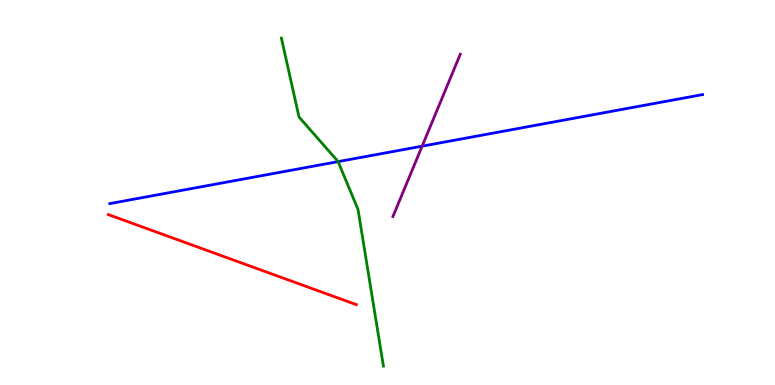[{'lines': ['blue', 'red'], 'intersections': []}, {'lines': ['green', 'red'], 'intersections': []}, {'lines': ['purple', 'red'], 'intersections': []}, {'lines': ['blue', 'green'], 'intersections': [{'x': 4.36, 'y': 5.8}]}, {'lines': ['blue', 'purple'], 'intersections': [{'x': 5.45, 'y': 6.2}]}, {'lines': ['green', 'purple'], 'intersections': []}]